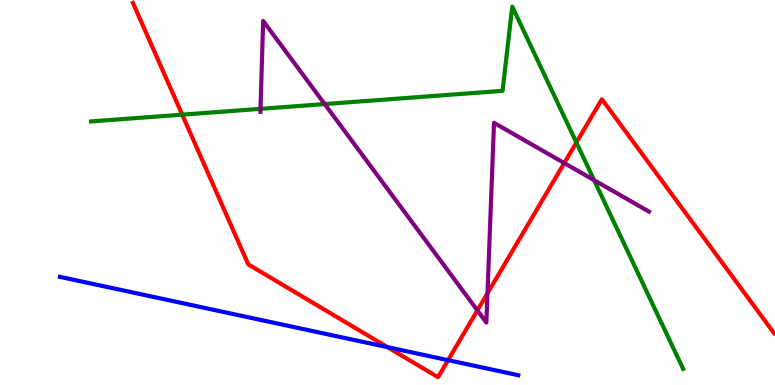[{'lines': ['blue', 'red'], 'intersections': [{'x': 5.0, 'y': 0.983}, {'x': 5.78, 'y': 0.645}]}, {'lines': ['green', 'red'], 'intersections': [{'x': 2.35, 'y': 7.02}, {'x': 7.44, 'y': 6.3}]}, {'lines': ['purple', 'red'], 'intersections': [{'x': 6.16, 'y': 1.94}, {'x': 6.29, 'y': 2.38}, {'x': 7.28, 'y': 5.76}]}, {'lines': ['blue', 'green'], 'intersections': []}, {'lines': ['blue', 'purple'], 'intersections': []}, {'lines': ['green', 'purple'], 'intersections': [{'x': 3.36, 'y': 7.17}, {'x': 4.19, 'y': 7.3}, {'x': 7.67, 'y': 5.32}]}]